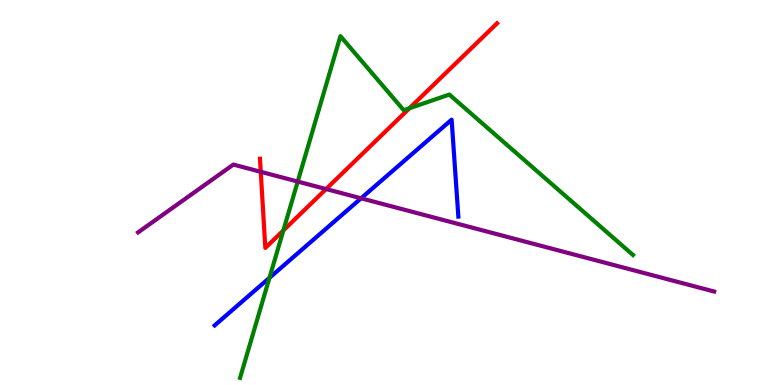[{'lines': ['blue', 'red'], 'intersections': []}, {'lines': ['green', 'red'], 'intersections': [{'x': 3.66, 'y': 4.01}, {'x': 5.28, 'y': 7.19}]}, {'lines': ['purple', 'red'], 'intersections': [{'x': 3.36, 'y': 5.54}, {'x': 4.21, 'y': 5.09}]}, {'lines': ['blue', 'green'], 'intersections': [{'x': 3.48, 'y': 2.78}]}, {'lines': ['blue', 'purple'], 'intersections': [{'x': 4.66, 'y': 4.85}]}, {'lines': ['green', 'purple'], 'intersections': [{'x': 3.84, 'y': 5.28}]}]